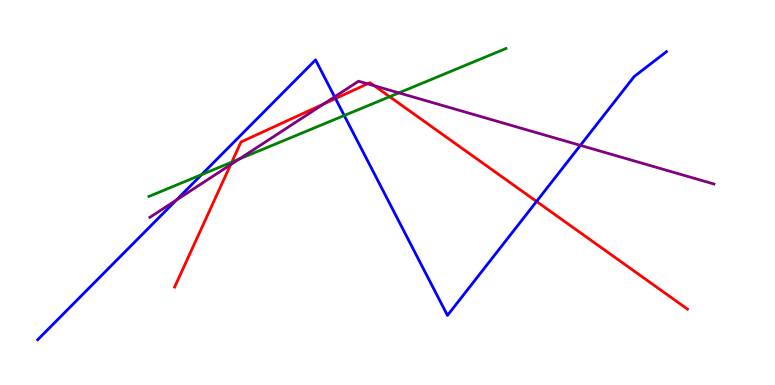[{'lines': ['blue', 'red'], 'intersections': [{'x': 4.33, 'y': 7.44}, {'x': 6.92, 'y': 4.77}]}, {'lines': ['green', 'red'], 'intersections': [{'x': 2.99, 'y': 5.79}, {'x': 5.03, 'y': 7.49}]}, {'lines': ['purple', 'red'], 'intersections': [{'x': 2.98, 'y': 5.72}, {'x': 4.18, 'y': 7.3}, {'x': 4.74, 'y': 7.82}, {'x': 4.83, 'y': 7.77}]}, {'lines': ['blue', 'green'], 'intersections': [{'x': 2.6, 'y': 5.46}, {'x': 4.44, 'y': 7.0}]}, {'lines': ['blue', 'purple'], 'intersections': [{'x': 2.28, 'y': 4.8}, {'x': 4.32, 'y': 7.48}, {'x': 7.49, 'y': 6.22}]}, {'lines': ['green', 'purple'], 'intersections': [{'x': 3.09, 'y': 5.87}, {'x': 5.15, 'y': 7.59}]}]